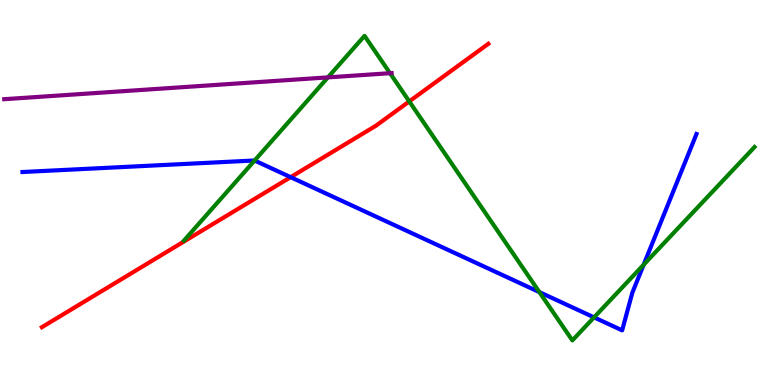[{'lines': ['blue', 'red'], 'intersections': [{'x': 3.75, 'y': 5.4}]}, {'lines': ['green', 'red'], 'intersections': [{'x': 5.28, 'y': 7.37}]}, {'lines': ['purple', 'red'], 'intersections': []}, {'lines': ['blue', 'green'], 'intersections': [{'x': 3.29, 'y': 5.83}, {'x': 6.96, 'y': 2.41}, {'x': 7.67, 'y': 1.76}, {'x': 8.31, 'y': 3.12}]}, {'lines': ['blue', 'purple'], 'intersections': []}, {'lines': ['green', 'purple'], 'intersections': [{'x': 4.23, 'y': 7.99}, {'x': 5.03, 'y': 8.1}]}]